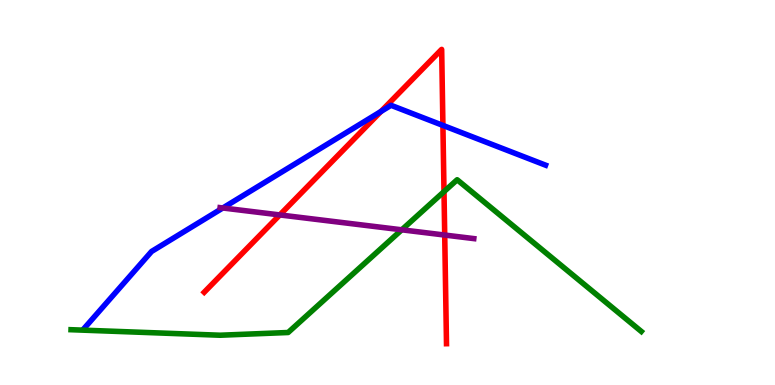[{'lines': ['blue', 'red'], 'intersections': [{'x': 4.92, 'y': 7.1}, {'x': 5.72, 'y': 6.74}]}, {'lines': ['green', 'red'], 'intersections': [{'x': 5.73, 'y': 5.02}]}, {'lines': ['purple', 'red'], 'intersections': [{'x': 3.61, 'y': 4.42}, {'x': 5.74, 'y': 3.89}]}, {'lines': ['blue', 'green'], 'intersections': []}, {'lines': ['blue', 'purple'], 'intersections': [{'x': 2.88, 'y': 4.6}]}, {'lines': ['green', 'purple'], 'intersections': [{'x': 5.18, 'y': 4.03}]}]